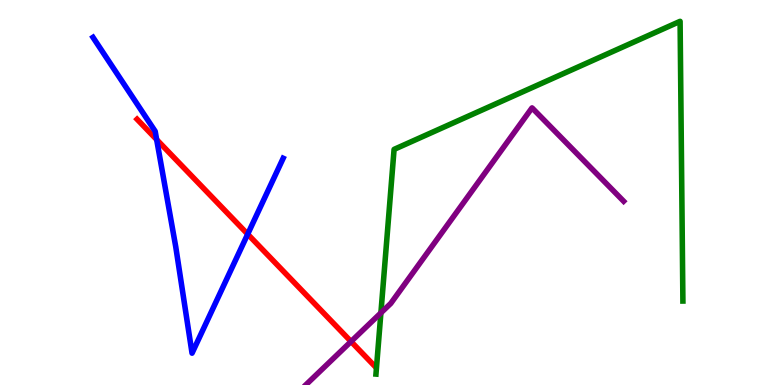[{'lines': ['blue', 'red'], 'intersections': [{'x': 2.02, 'y': 6.37}, {'x': 3.2, 'y': 3.92}]}, {'lines': ['green', 'red'], 'intersections': []}, {'lines': ['purple', 'red'], 'intersections': [{'x': 4.53, 'y': 1.13}]}, {'lines': ['blue', 'green'], 'intersections': []}, {'lines': ['blue', 'purple'], 'intersections': []}, {'lines': ['green', 'purple'], 'intersections': [{'x': 4.91, 'y': 1.87}]}]